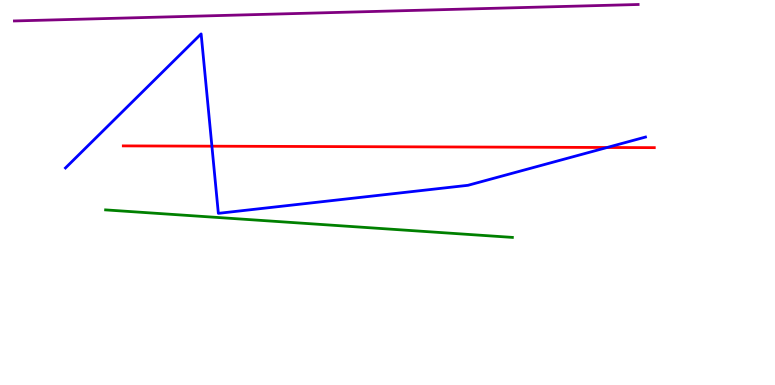[{'lines': ['blue', 'red'], 'intersections': [{'x': 2.73, 'y': 6.2}, {'x': 7.83, 'y': 6.17}]}, {'lines': ['green', 'red'], 'intersections': []}, {'lines': ['purple', 'red'], 'intersections': []}, {'lines': ['blue', 'green'], 'intersections': []}, {'lines': ['blue', 'purple'], 'intersections': []}, {'lines': ['green', 'purple'], 'intersections': []}]